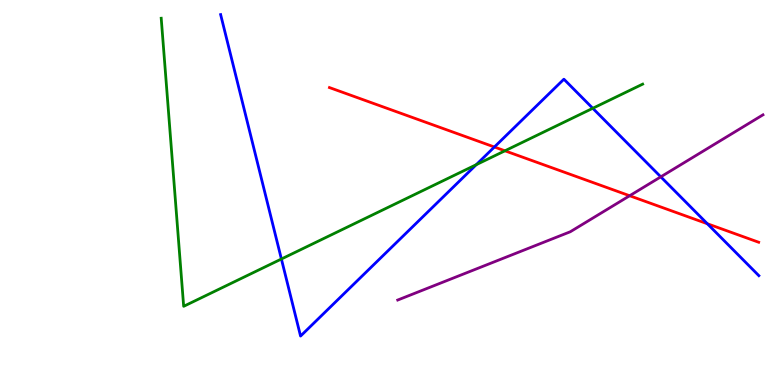[{'lines': ['blue', 'red'], 'intersections': [{'x': 6.38, 'y': 6.18}, {'x': 9.13, 'y': 4.19}]}, {'lines': ['green', 'red'], 'intersections': [{'x': 6.52, 'y': 6.08}]}, {'lines': ['purple', 'red'], 'intersections': [{'x': 8.12, 'y': 4.92}]}, {'lines': ['blue', 'green'], 'intersections': [{'x': 3.63, 'y': 3.27}, {'x': 6.15, 'y': 5.72}, {'x': 7.65, 'y': 7.19}]}, {'lines': ['blue', 'purple'], 'intersections': [{'x': 8.53, 'y': 5.41}]}, {'lines': ['green', 'purple'], 'intersections': []}]